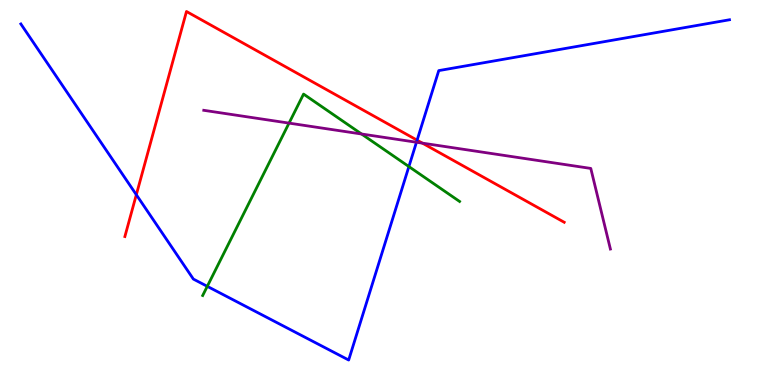[{'lines': ['blue', 'red'], 'intersections': [{'x': 1.76, 'y': 4.94}, {'x': 5.38, 'y': 6.36}]}, {'lines': ['green', 'red'], 'intersections': []}, {'lines': ['purple', 'red'], 'intersections': [{'x': 5.45, 'y': 6.28}]}, {'lines': ['blue', 'green'], 'intersections': [{'x': 2.67, 'y': 2.56}, {'x': 5.28, 'y': 5.67}]}, {'lines': ['blue', 'purple'], 'intersections': [{'x': 5.37, 'y': 6.31}]}, {'lines': ['green', 'purple'], 'intersections': [{'x': 3.73, 'y': 6.8}, {'x': 4.67, 'y': 6.52}]}]